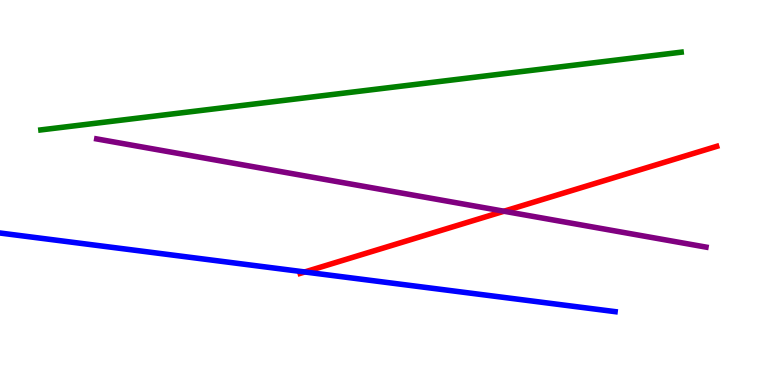[{'lines': ['blue', 'red'], 'intersections': [{'x': 3.93, 'y': 2.94}]}, {'lines': ['green', 'red'], 'intersections': []}, {'lines': ['purple', 'red'], 'intersections': [{'x': 6.5, 'y': 4.51}]}, {'lines': ['blue', 'green'], 'intersections': []}, {'lines': ['blue', 'purple'], 'intersections': []}, {'lines': ['green', 'purple'], 'intersections': []}]